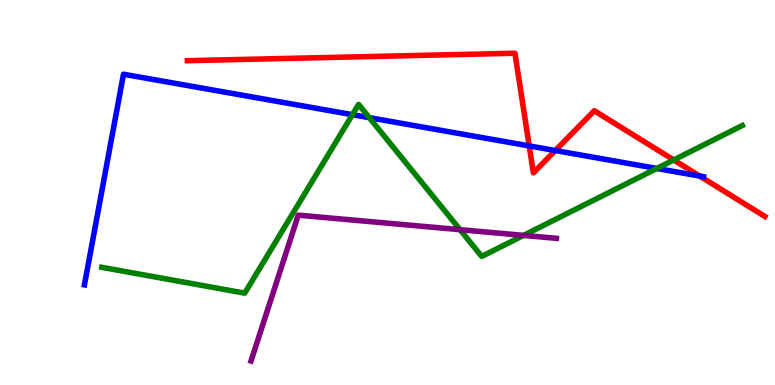[{'lines': ['blue', 'red'], 'intersections': [{'x': 6.83, 'y': 6.21}, {'x': 7.16, 'y': 6.09}, {'x': 9.03, 'y': 5.43}]}, {'lines': ['green', 'red'], 'intersections': [{'x': 8.69, 'y': 5.85}]}, {'lines': ['purple', 'red'], 'intersections': []}, {'lines': ['blue', 'green'], 'intersections': [{'x': 4.55, 'y': 7.02}, {'x': 4.77, 'y': 6.94}, {'x': 8.47, 'y': 5.62}]}, {'lines': ['blue', 'purple'], 'intersections': []}, {'lines': ['green', 'purple'], 'intersections': [{'x': 5.94, 'y': 4.03}, {'x': 6.76, 'y': 3.89}]}]